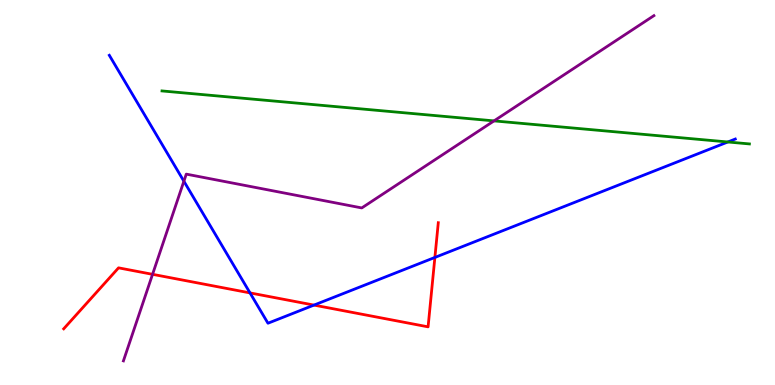[{'lines': ['blue', 'red'], 'intersections': [{'x': 3.23, 'y': 2.39}, {'x': 4.05, 'y': 2.08}, {'x': 5.61, 'y': 3.31}]}, {'lines': ['green', 'red'], 'intersections': []}, {'lines': ['purple', 'red'], 'intersections': [{'x': 1.97, 'y': 2.87}]}, {'lines': ['blue', 'green'], 'intersections': [{'x': 9.39, 'y': 6.31}]}, {'lines': ['blue', 'purple'], 'intersections': [{'x': 2.37, 'y': 5.29}]}, {'lines': ['green', 'purple'], 'intersections': [{'x': 6.37, 'y': 6.86}]}]